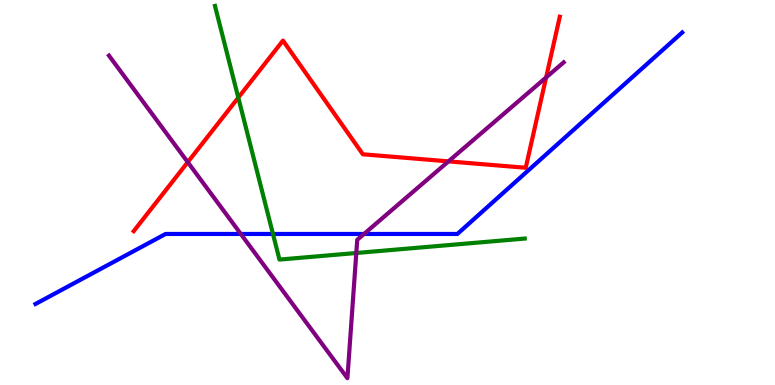[{'lines': ['blue', 'red'], 'intersections': []}, {'lines': ['green', 'red'], 'intersections': [{'x': 3.07, 'y': 7.46}]}, {'lines': ['purple', 'red'], 'intersections': [{'x': 2.42, 'y': 5.79}, {'x': 5.79, 'y': 5.81}, {'x': 7.05, 'y': 7.99}]}, {'lines': ['blue', 'green'], 'intersections': [{'x': 3.52, 'y': 3.92}]}, {'lines': ['blue', 'purple'], 'intersections': [{'x': 3.11, 'y': 3.92}, {'x': 4.7, 'y': 3.92}]}, {'lines': ['green', 'purple'], 'intersections': [{'x': 4.6, 'y': 3.43}]}]